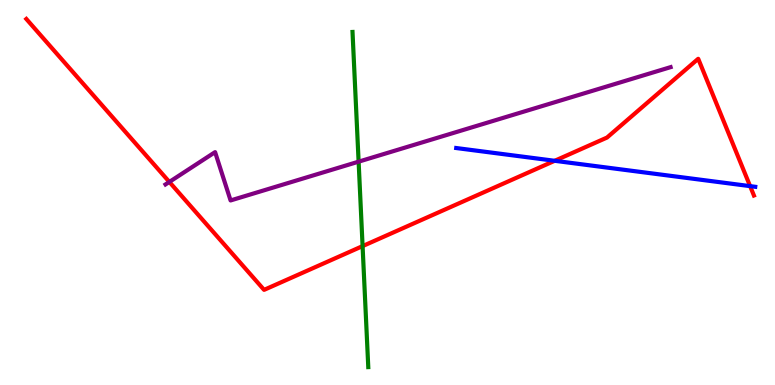[{'lines': ['blue', 'red'], 'intersections': [{'x': 7.16, 'y': 5.82}, {'x': 9.68, 'y': 5.17}]}, {'lines': ['green', 'red'], 'intersections': [{'x': 4.68, 'y': 3.61}]}, {'lines': ['purple', 'red'], 'intersections': [{'x': 2.19, 'y': 5.27}]}, {'lines': ['blue', 'green'], 'intersections': []}, {'lines': ['blue', 'purple'], 'intersections': []}, {'lines': ['green', 'purple'], 'intersections': [{'x': 4.63, 'y': 5.8}]}]